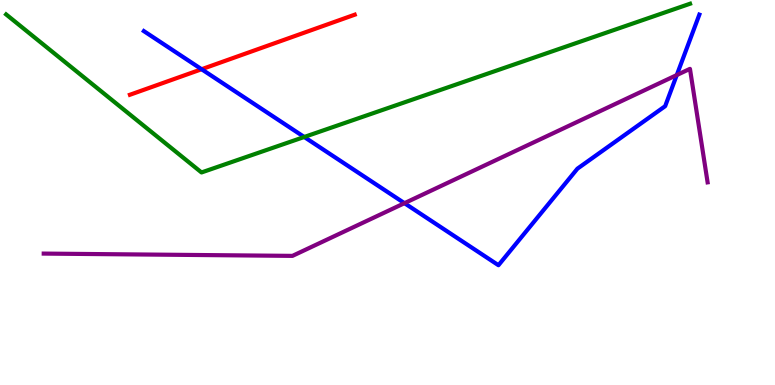[{'lines': ['blue', 'red'], 'intersections': [{'x': 2.6, 'y': 8.2}]}, {'lines': ['green', 'red'], 'intersections': []}, {'lines': ['purple', 'red'], 'intersections': []}, {'lines': ['blue', 'green'], 'intersections': [{'x': 3.93, 'y': 6.44}]}, {'lines': ['blue', 'purple'], 'intersections': [{'x': 5.22, 'y': 4.72}, {'x': 8.73, 'y': 8.05}]}, {'lines': ['green', 'purple'], 'intersections': []}]